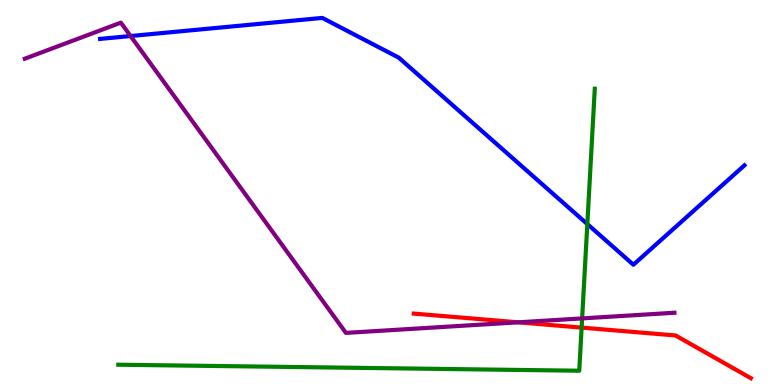[{'lines': ['blue', 'red'], 'intersections': []}, {'lines': ['green', 'red'], 'intersections': [{'x': 7.5, 'y': 1.49}]}, {'lines': ['purple', 'red'], 'intersections': [{'x': 6.69, 'y': 1.63}]}, {'lines': ['blue', 'green'], 'intersections': [{'x': 7.58, 'y': 4.18}]}, {'lines': ['blue', 'purple'], 'intersections': [{'x': 1.68, 'y': 9.06}]}, {'lines': ['green', 'purple'], 'intersections': [{'x': 7.51, 'y': 1.73}]}]